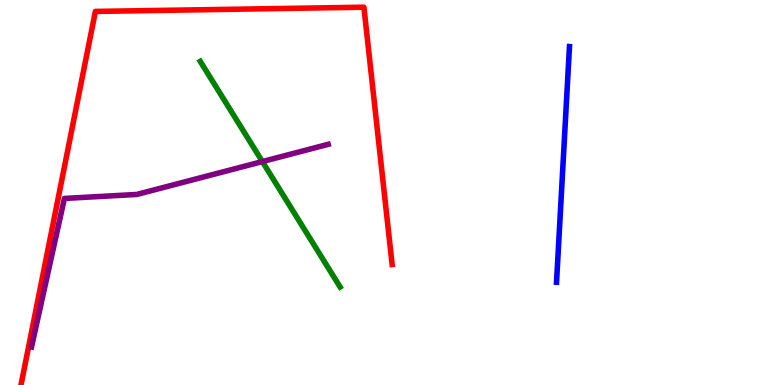[{'lines': ['blue', 'red'], 'intersections': []}, {'lines': ['green', 'red'], 'intersections': []}, {'lines': ['purple', 'red'], 'intersections': []}, {'lines': ['blue', 'green'], 'intersections': []}, {'lines': ['blue', 'purple'], 'intersections': []}, {'lines': ['green', 'purple'], 'intersections': [{'x': 3.39, 'y': 5.8}]}]